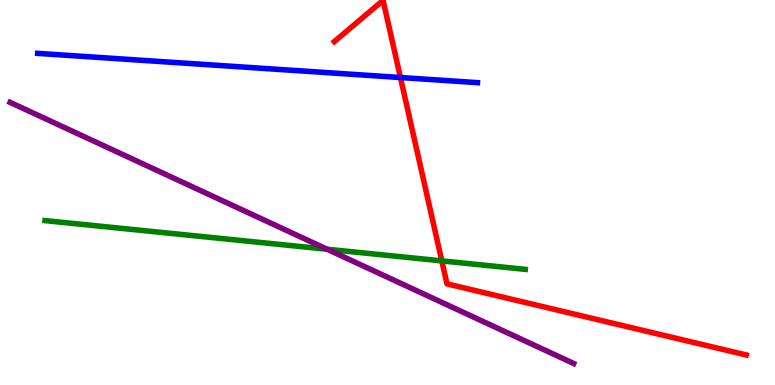[{'lines': ['blue', 'red'], 'intersections': [{'x': 5.17, 'y': 7.99}]}, {'lines': ['green', 'red'], 'intersections': [{'x': 5.7, 'y': 3.22}]}, {'lines': ['purple', 'red'], 'intersections': []}, {'lines': ['blue', 'green'], 'intersections': []}, {'lines': ['blue', 'purple'], 'intersections': []}, {'lines': ['green', 'purple'], 'intersections': [{'x': 4.22, 'y': 3.53}]}]